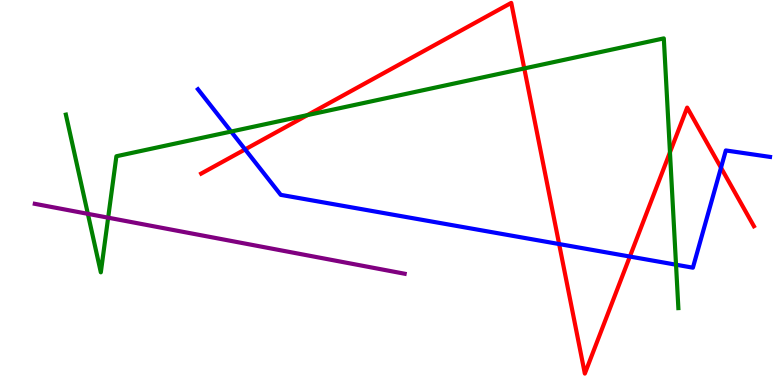[{'lines': ['blue', 'red'], 'intersections': [{'x': 3.16, 'y': 6.12}, {'x': 7.21, 'y': 3.66}, {'x': 8.13, 'y': 3.34}, {'x': 9.3, 'y': 5.64}]}, {'lines': ['green', 'red'], 'intersections': [{'x': 3.97, 'y': 7.01}, {'x': 6.76, 'y': 8.22}, {'x': 8.64, 'y': 6.04}]}, {'lines': ['purple', 'red'], 'intersections': []}, {'lines': ['blue', 'green'], 'intersections': [{'x': 2.98, 'y': 6.58}, {'x': 8.72, 'y': 3.12}]}, {'lines': ['blue', 'purple'], 'intersections': []}, {'lines': ['green', 'purple'], 'intersections': [{'x': 1.13, 'y': 4.45}, {'x': 1.4, 'y': 4.35}]}]